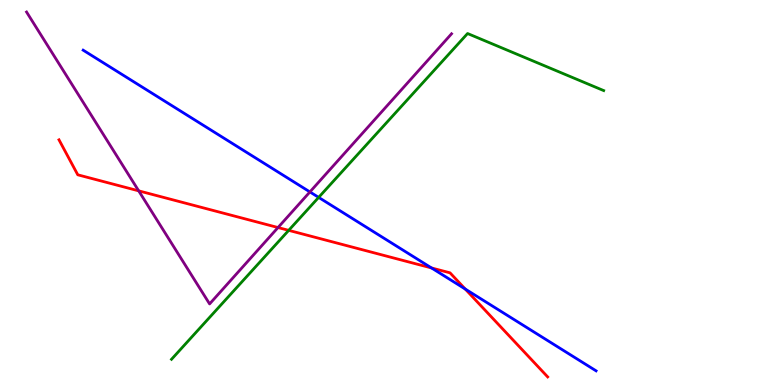[{'lines': ['blue', 'red'], 'intersections': [{'x': 5.57, 'y': 3.04}, {'x': 6.0, 'y': 2.49}]}, {'lines': ['green', 'red'], 'intersections': [{'x': 3.73, 'y': 4.02}]}, {'lines': ['purple', 'red'], 'intersections': [{'x': 1.79, 'y': 5.04}, {'x': 3.59, 'y': 4.09}]}, {'lines': ['blue', 'green'], 'intersections': [{'x': 4.11, 'y': 4.87}]}, {'lines': ['blue', 'purple'], 'intersections': [{'x': 4.0, 'y': 5.01}]}, {'lines': ['green', 'purple'], 'intersections': []}]